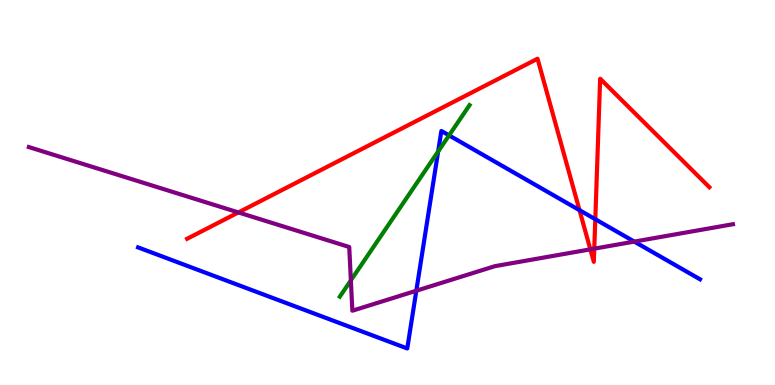[{'lines': ['blue', 'red'], 'intersections': [{'x': 7.48, 'y': 4.54}, {'x': 7.68, 'y': 4.31}]}, {'lines': ['green', 'red'], 'intersections': []}, {'lines': ['purple', 'red'], 'intersections': [{'x': 3.08, 'y': 4.48}, {'x': 7.62, 'y': 3.52}, {'x': 7.67, 'y': 3.54}]}, {'lines': ['blue', 'green'], 'intersections': [{'x': 5.65, 'y': 6.07}, {'x': 5.79, 'y': 6.48}]}, {'lines': ['blue', 'purple'], 'intersections': [{'x': 5.37, 'y': 2.45}, {'x': 8.18, 'y': 3.72}]}, {'lines': ['green', 'purple'], 'intersections': [{'x': 4.53, 'y': 2.72}]}]